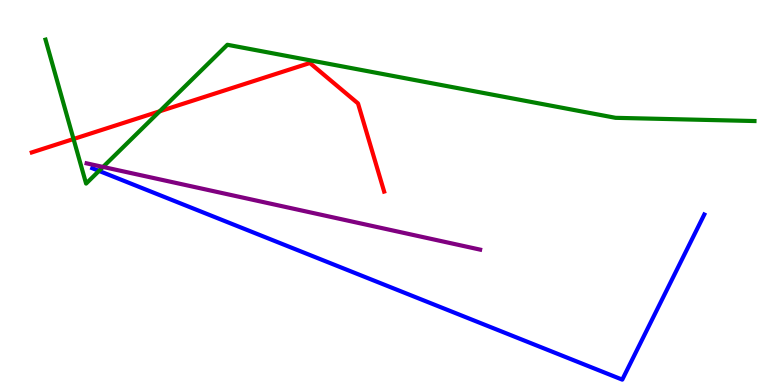[{'lines': ['blue', 'red'], 'intersections': []}, {'lines': ['green', 'red'], 'intersections': [{'x': 0.949, 'y': 6.39}, {'x': 2.06, 'y': 7.11}]}, {'lines': ['purple', 'red'], 'intersections': []}, {'lines': ['blue', 'green'], 'intersections': [{'x': 1.28, 'y': 5.56}]}, {'lines': ['blue', 'purple'], 'intersections': []}, {'lines': ['green', 'purple'], 'intersections': [{'x': 1.33, 'y': 5.66}]}]